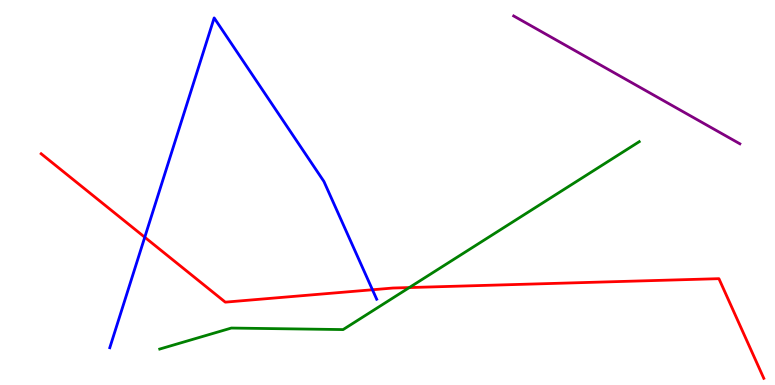[{'lines': ['blue', 'red'], 'intersections': [{'x': 1.87, 'y': 3.84}, {'x': 4.81, 'y': 2.47}]}, {'lines': ['green', 'red'], 'intersections': [{'x': 5.28, 'y': 2.53}]}, {'lines': ['purple', 'red'], 'intersections': []}, {'lines': ['blue', 'green'], 'intersections': []}, {'lines': ['blue', 'purple'], 'intersections': []}, {'lines': ['green', 'purple'], 'intersections': []}]